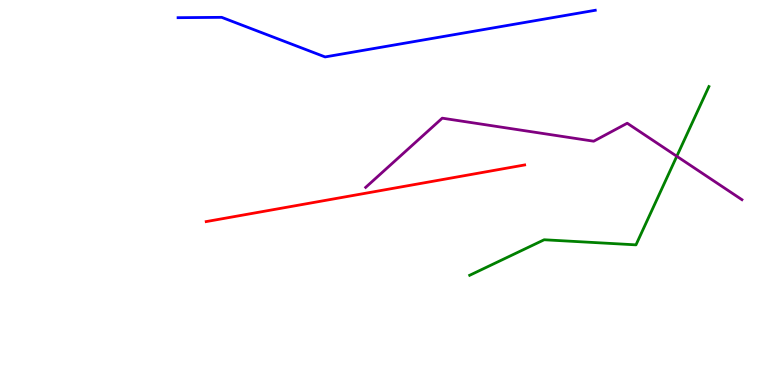[{'lines': ['blue', 'red'], 'intersections': []}, {'lines': ['green', 'red'], 'intersections': []}, {'lines': ['purple', 'red'], 'intersections': []}, {'lines': ['blue', 'green'], 'intersections': []}, {'lines': ['blue', 'purple'], 'intersections': []}, {'lines': ['green', 'purple'], 'intersections': [{'x': 8.73, 'y': 5.94}]}]